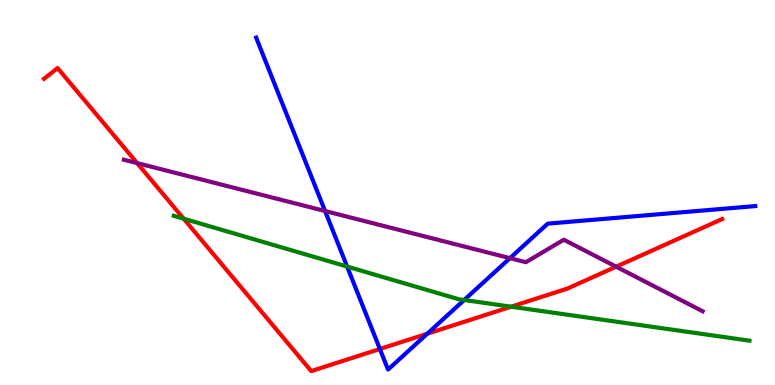[{'lines': ['blue', 'red'], 'intersections': [{'x': 4.9, 'y': 0.935}, {'x': 5.51, 'y': 1.33}]}, {'lines': ['green', 'red'], 'intersections': [{'x': 2.37, 'y': 4.32}, {'x': 6.6, 'y': 2.03}]}, {'lines': ['purple', 'red'], 'intersections': [{'x': 1.77, 'y': 5.76}, {'x': 7.95, 'y': 3.07}]}, {'lines': ['blue', 'green'], 'intersections': [{'x': 4.48, 'y': 3.08}, {'x': 5.99, 'y': 2.21}]}, {'lines': ['blue', 'purple'], 'intersections': [{'x': 4.19, 'y': 4.52}, {'x': 6.58, 'y': 3.29}]}, {'lines': ['green', 'purple'], 'intersections': []}]